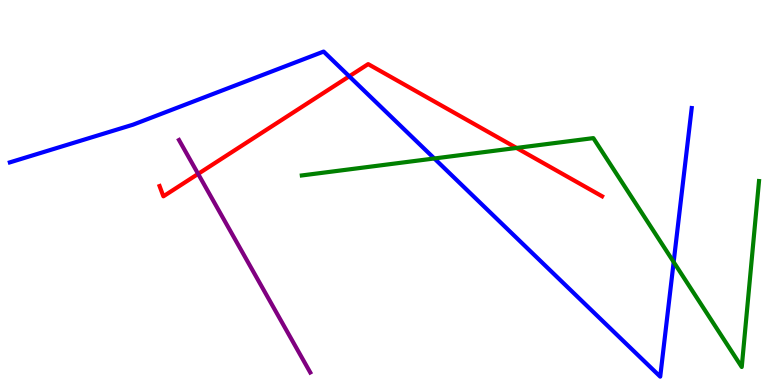[{'lines': ['blue', 'red'], 'intersections': [{'x': 4.51, 'y': 8.02}]}, {'lines': ['green', 'red'], 'intersections': [{'x': 6.67, 'y': 6.16}]}, {'lines': ['purple', 'red'], 'intersections': [{'x': 2.56, 'y': 5.48}]}, {'lines': ['blue', 'green'], 'intersections': [{'x': 5.6, 'y': 5.88}, {'x': 8.69, 'y': 3.19}]}, {'lines': ['blue', 'purple'], 'intersections': []}, {'lines': ['green', 'purple'], 'intersections': []}]